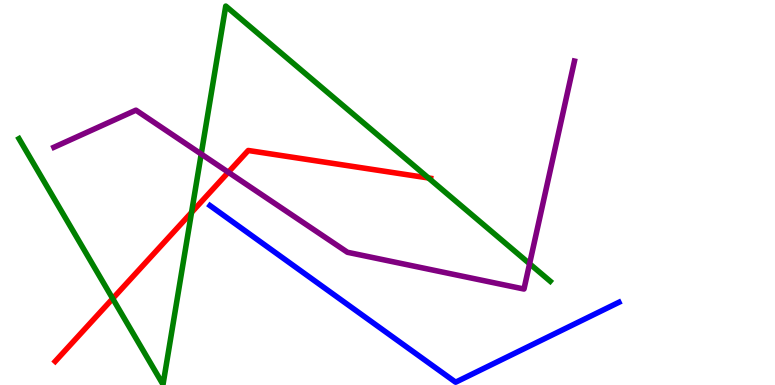[{'lines': ['blue', 'red'], 'intersections': []}, {'lines': ['green', 'red'], 'intersections': [{'x': 1.45, 'y': 2.24}, {'x': 2.47, 'y': 4.48}, {'x': 5.53, 'y': 5.38}]}, {'lines': ['purple', 'red'], 'intersections': [{'x': 2.95, 'y': 5.53}]}, {'lines': ['blue', 'green'], 'intersections': []}, {'lines': ['blue', 'purple'], 'intersections': []}, {'lines': ['green', 'purple'], 'intersections': [{'x': 2.6, 'y': 6.0}, {'x': 6.83, 'y': 3.15}]}]